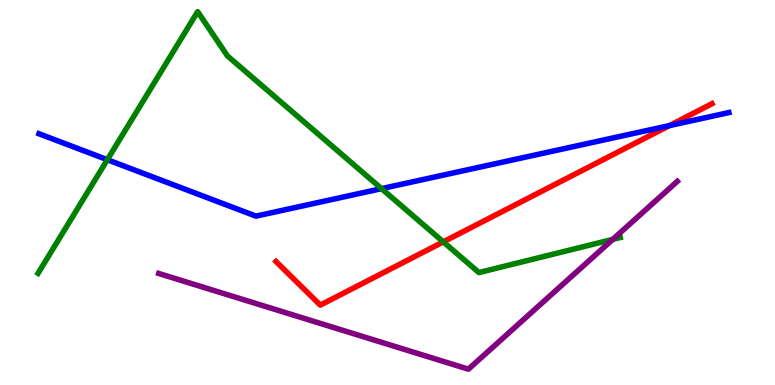[{'lines': ['blue', 'red'], 'intersections': [{'x': 8.64, 'y': 6.74}]}, {'lines': ['green', 'red'], 'intersections': [{'x': 5.72, 'y': 3.72}]}, {'lines': ['purple', 'red'], 'intersections': []}, {'lines': ['blue', 'green'], 'intersections': [{'x': 1.39, 'y': 5.85}, {'x': 4.92, 'y': 5.1}]}, {'lines': ['blue', 'purple'], 'intersections': []}, {'lines': ['green', 'purple'], 'intersections': [{'x': 7.91, 'y': 3.78}]}]